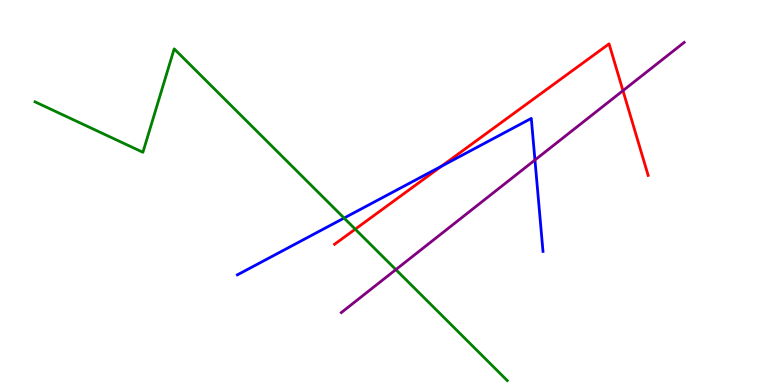[{'lines': ['blue', 'red'], 'intersections': [{'x': 5.7, 'y': 5.68}]}, {'lines': ['green', 'red'], 'intersections': [{'x': 4.58, 'y': 4.05}]}, {'lines': ['purple', 'red'], 'intersections': [{'x': 8.04, 'y': 7.65}]}, {'lines': ['blue', 'green'], 'intersections': [{'x': 4.44, 'y': 4.34}]}, {'lines': ['blue', 'purple'], 'intersections': [{'x': 6.9, 'y': 5.84}]}, {'lines': ['green', 'purple'], 'intersections': [{'x': 5.11, 'y': 3.0}]}]